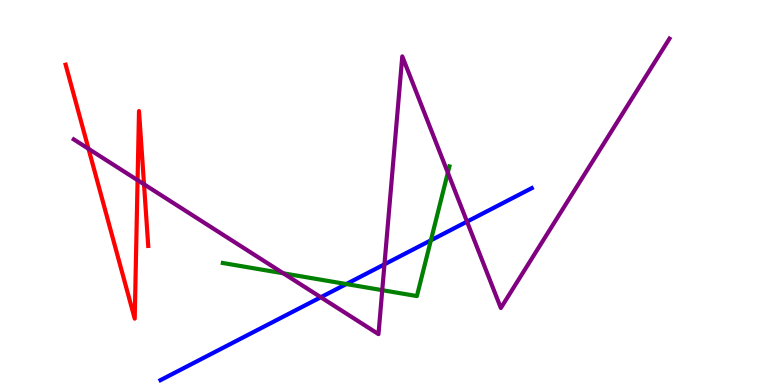[{'lines': ['blue', 'red'], 'intersections': []}, {'lines': ['green', 'red'], 'intersections': []}, {'lines': ['purple', 'red'], 'intersections': [{'x': 1.14, 'y': 6.13}, {'x': 1.78, 'y': 5.32}, {'x': 1.86, 'y': 5.21}]}, {'lines': ['blue', 'green'], 'intersections': [{'x': 4.47, 'y': 2.62}, {'x': 5.56, 'y': 3.76}]}, {'lines': ['blue', 'purple'], 'intersections': [{'x': 4.14, 'y': 2.28}, {'x': 4.96, 'y': 3.13}, {'x': 6.03, 'y': 4.24}]}, {'lines': ['green', 'purple'], 'intersections': [{'x': 3.66, 'y': 2.9}, {'x': 4.93, 'y': 2.46}, {'x': 5.78, 'y': 5.51}]}]